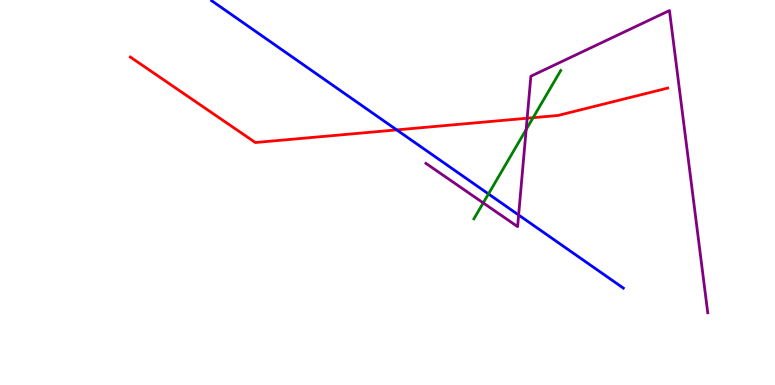[{'lines': ['blue', 'red'], 'intersections': [{'x': 5.12, 'y': 6.63}]}, {'lines': ['green', 'red'], 'intersections': [{'x': 6.88, 'y': 6.94}]}, {'lines': ['purple', 'red'], 'intersections': [{'x': 6.8, 'y': 6.93}]}, {'lines': ['blue', 'green'], 'intersections': [{'x': 6.3, 'y': 4.96}]}, {'lines': ['blue', 'purple'], 'intersections': [{'x': 6.69, 'y': 4.42}]}, {'lines': ['green', 'purple'], 'intersections': [{'x': 6.24, 'y': 4.73}, {'x': 6.79, 'y': 6.64}]}]